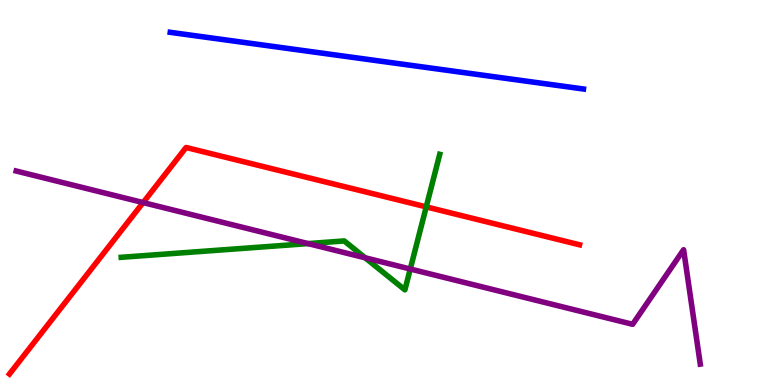[{'lines': ['blue', 'red'], 'intersections': []}, {'lines': ['green', 'red'], 'intersections': [{'x': 5.5, 'y': 4.63}]}, {'lines': ['purple', 'red'], 'intersections': [{'x': 1.85, 'y': 4.74}]}, {'lines': ['blue', 'green'], 'intersections': []}, {'lines': ['blue', 'purple'], 'intersections': []}, {'lines': ['green', 'purple'], 'intersections': [{'x': 3.98, 'y': 3.67}, {'x': 4.71, 'y': 3.3}, {'x': 5.29, 'y': 3.01}]}]